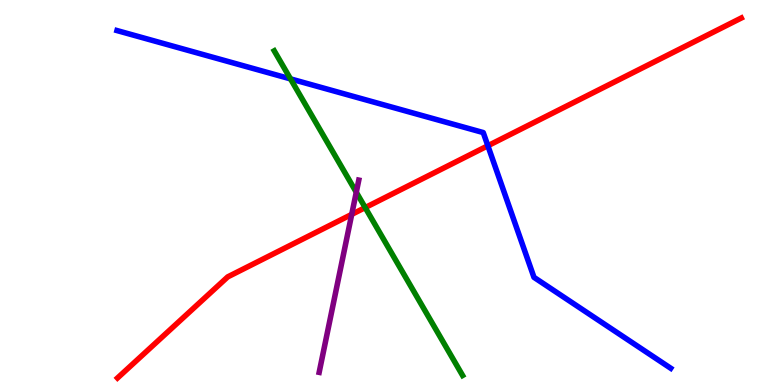[{'lines': ['blue', 'red'], 'intersections': [{'x': 6.3, 'y': 6.21}]}, {'lines': ['green', 'red'], 'intersections': [{'x': 4.71, 'y': 4.61}]}, {'lines': ['purple', 'red'], 'intersections': [{'x': 4.54, 'y': 4.43}]}, {'lines': ['blue', 'green'], 'intersections': [{'x': 3.75, 'y': 7.95}]}, {'lines': ['blue', 'purple'], 'intersections': []}, {'lines': ['green', 'purple'], 'intersections': [{'x': 4.6, 'y': 5.01}]}]